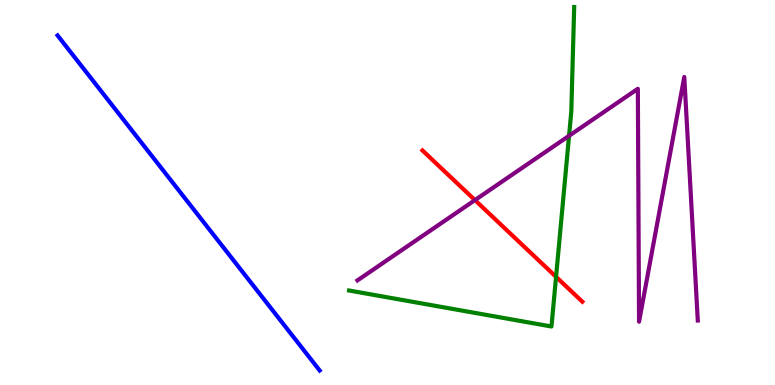[{'lines': ['blue', 'red'], 'intersections': []}, {'lines': ['green', 'red'], 'intersections': [{'x': 7.17, 'y': 2.81}]}, {'lines': ['purple', 'red'], 'intersections': [{'x': 6.13, 'y': 4.8}]}, {'lines': ['blue', 'green'], 'intersections': []}, {'lines': ['blue', 'purple'], 'intersections': []}, {'lines': ['green', 'purple'], 'intersections': [{'x': 7.34, 'y': 6.47}]}]